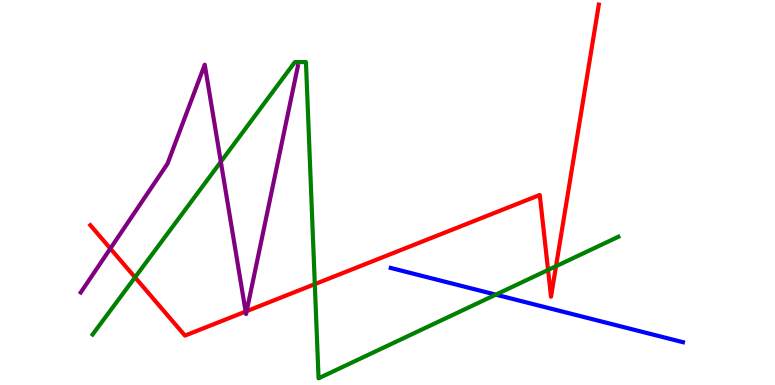[{'lines': ['blue', 'red'], 'intersections': []}, {'lines': ['green', 'red'], 'intersections': [{'x': 1.74, 'y': 2.8}, {'x': 4.06, 'y': 2.62}, {'x': 7.07, 'y': 2.99}, {'x': 7.17, 'y': 3.09}]}, {'lines': ['purple', 'red'], 'intersections': [{'x': 1.42, 'y': 3.54}, {'x': 3.17, 'y': 1.91}, {'x': 3.18, 'y': 1.92}]}, {'lines': ['blue', 'green'], 'intersections': [{'x': 6.4, 'y': 2.35}]}, {'lines': ['blue', 'purple'], 'intersections': []}, {'lines': ['green', 'purple'], 'intersections': [{'x': 2.85, 'y': 5.8}]}]